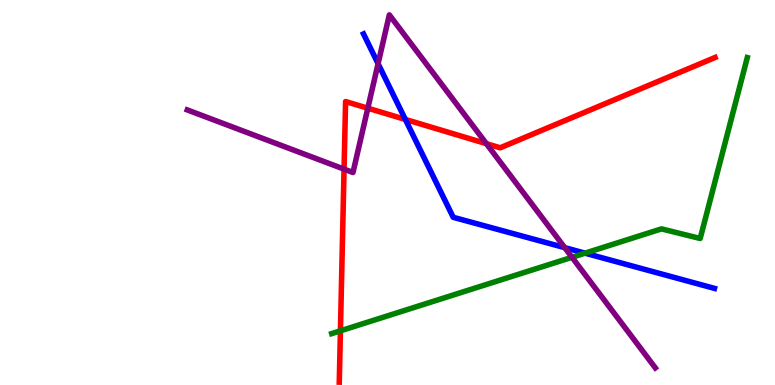[{'lines': ['blue', 'red'], 'intersections': [{'x': 5.23, 'y': 6.9}]}, {'lines': ['green', 'red'], 'intersections': [{'x': 4.39, 'y': 1.41}]}, {'lines': ['purple', 'red'], 'intersections': [{'x': 4.44, 'y': 5.61}, {'x': 4.75, 'y': 7.19}, {'x': 6.28, 'y': 6.27}]}, {'lines': ['blue', 'green'], 'intersections': [{'x': 7.55, 'y': 3.42}]}, {'lines': ['blue', 'purple'], 'intersections': [{'x': 4.88, 'y': 8.35}, {'x': 7.29, 'y': 3.57}]}, {'lines': ['green', 'purple'], 'intersections': [{'x': 7.38, 'y': 3.32}]}]